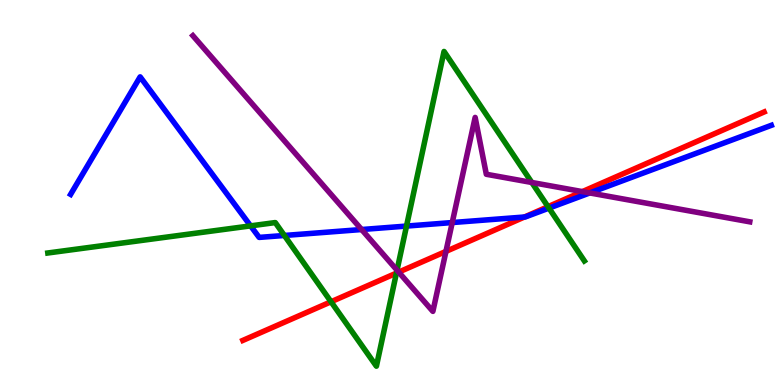[{'lines': ['blue', 'red'], 'intersections': [{'x': 6.77, 'y': 4.36}]}, {'lines': ['green', 'red'], 'intersections': [{'x': 4.27, 'y': 2.16}, {'x': 5.11, 'y': 2.91}, {'x': 7.07, 'y': 4.63}]}, {'lines': ['purple', 'red'], 'intersections': [{'x': 5.14, 'y': 2.93}, {'x': 5.75, 'y': 3.47}, {'x': 7.51, 'y': 5.02}]}, {'lines': ['blue', 'green'], 'intersections': [{'x': 3.23, 'y': 4.13}, {'x': 3.67, 'y': 3.88}, {'x': 5.25, 'y': 4.13}, {'x': 7.08, 'y': 4.59}]}, {'lines': ['blue', 'purple'], 'intersections': [{'x': 4.67, 'y': 4.04}, {'x': 5.84, 'y': 4.22}, {'x': 7.61, 'y': 4.99}]}, {'lines': ['green', 'purple'], 'intersections': [{'x': 5.12, 'y': 2.98}, {'x': 6.86, 'y': 5.26}]}]